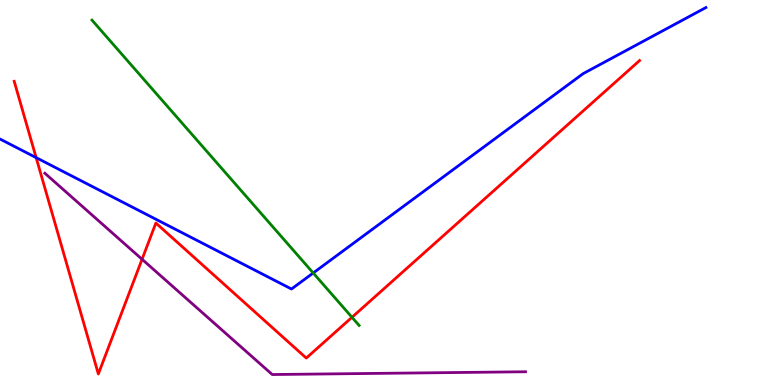[{'lines': ['blue', 'red'], 'intersections': [{'x': 0.466, 'y': 5.91}]}, {'lines': ['green', 'red'], 'intersections': [{'x': 4.54, 'y': 1.76}]}, {'lines': ['purple', 'red'], 'intersections': [{'x': 1.83, 'y': 3.27}]}, {'lines': ['blue', 'green'], 'intersections': [{'x': 4.04, 'y': 2.91}]}, {'lines': ['blue', 'purple'], 'intersections': []}, {'lines': ['green', 'purple'], 'intersections': []}]